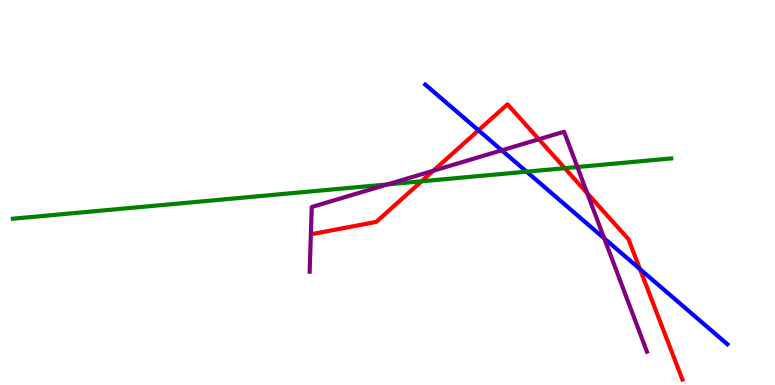[{'lines': ['blue', 'red'], 'intersections': [{'x': 6.17, 'y': 6.62}, {'x': 8.26, 'y': 3.01}]}, {'lines': ['green', 'red'], 'intersections': [{'x': 5.44, 'y': 5.29}, {'x': 7.29, 'y': 5.63}]}, {'lines': ['purple', 'red'], 'intersections': [{'x': 5.59, 'y': 5.57}, {'x': 6.95, 'y': 6.38}, {'x': 7.58, 'y': 4.98}]}, {'lines': ['blue', 'green'], 'intersections': [{'x': 6.79, 'y': 5.54}]}, {'lines': ['blue', 'purple'], 'intersections': [{'x': 6.47, 'y': 6.1}, {'x': 7.8, 'y': 3.81}]}, {'lines': ['green', 'purple'], 'intersections': [{'x': 5.0, 'y': 5.21}, {'x': 7.45, 'y': 5.66}]}]